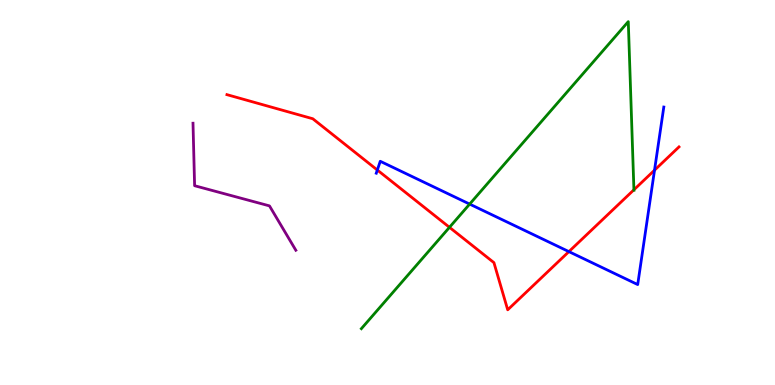[{'lines': ['blue', 'red'], 'intersections': [{'x': 4.87, 'y': 5.58}, {'x': 7.34, 'y': 3.46}, {'x': 8.45, 'y': 5.58}]}, {'lines': ['green', 'red'], 'intersections': [{'x': 5.8, 'y': 4.1}, {'x': 8.18, 'y': 5.07}]}, {'lines': ['purple', 'red'], 'intersections': []}, {'lines': ['blue', 'green'], 'intersections': [{'x': 6.06, 'y': 4.7}]}, {'lines': ['blue', 'purple'], 'intersections': []}, {'lines': ['green', 'purple'], 'intersections': []}]